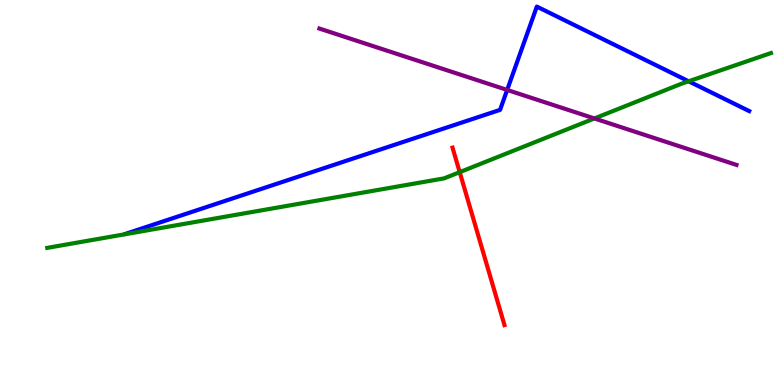[{'lines': ['blue', 'red'], 'intersections': []}, {'lines': ['green', 'red'], 'intersections': [{'x': 5.93, 'y': 5.53}]}, {'lines': ['purple', 'red'], 'intersections': []}, {'lines': ['blue', 'green'], 'intersections': [{'x': 8.89, 'y': 7.89}]}, {'lines': ['blue', 'purple'], 'intersections': [{'x': 6.54, 'y': 7.66}]}, {'lines': ['green', 'purple'], 'intersections': [{'x': 7.67, 'y': 6.92}]}]